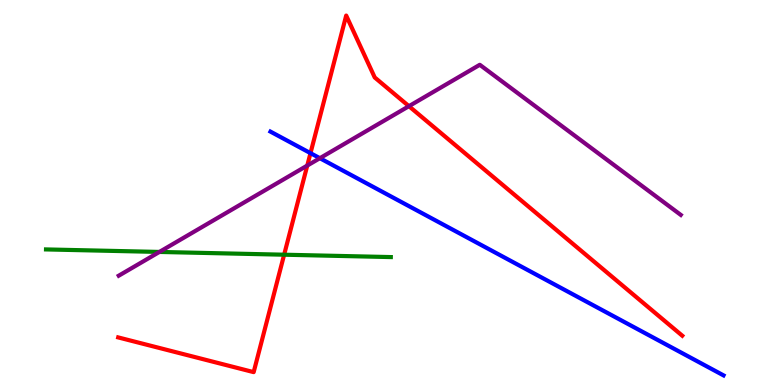[{'lines': ['blue', 'red'], 'intersections': [{'x': 4.01, 'y': 6.02}]}, {'lines': ['green', 'red'], 'intersections': [{'x': 3.67, 'y': 3.38}]}, {'lines': ['purple', 'red'], 'intersections': [{'x': 3.96, 'y': 5.7}, {'x': 5.28, 'y': 7.24}]}, {'lines': ['blue', 'green'], 'intersections': []}, {'lines': ['blue', 'purple'], 'intersections': [{'x': 4.13, 'y': 5.89}]}, {'lines': ['green', 'purple'], 'intersections': [{'x': 2.06, 'y': 3.46}]}]